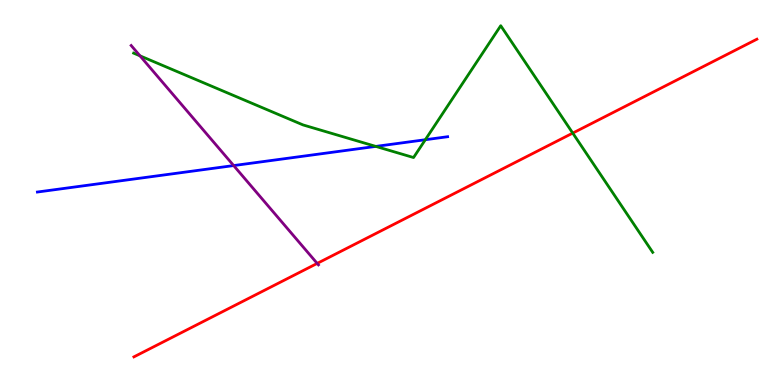[{'lines': ['blue', 'red'], 'intersections': []}, {'lines': ['green', 'red'], 'intersections': [{'x': 7.39, 'y': 6.54}]}, {'lines': ['purple', 'red'], 'intersections': [{'x': 4.09, 'y': 3.16}]}, {'lines': ['blue', 'green'], 'intersections': [{'x': 4.85, 'y': 6.2}, {'x': 5.49, 'y': 6.37}]}, {'lines': ['blue', 'purple'], 'intersections': [{'x': 3.02, 'y': 5.7}]}, {'lines': ['green', 'purple'], 'intersections': [{'x': 1.81, 'y': 8.55}]}]